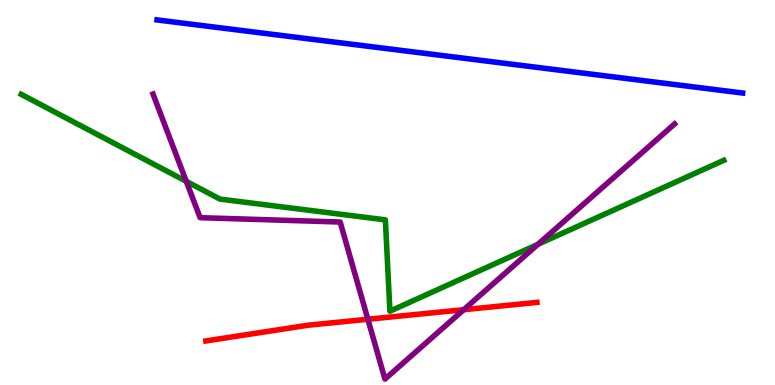[{'lines': ['blue', 'red'], 'intersections': []}, {'lines': ['green', 'red'], 'intersections': []}, {'lines': ['purple', 'red'], 'intersections': [{'x': 4.75, 'y': 1.71}, {'x': 5.98, 'y': 1.96}]}, {'lines': ['blue', 'green'], 'intersections': []}, {'lines': ['blue', 'purple'], 'intersections': []}, {'lines': ['green', 'purple'], 'intersections': [{'x': 2.4, 'y': 5.29}, {'x': 6.94, 'y': 3.65}]}]